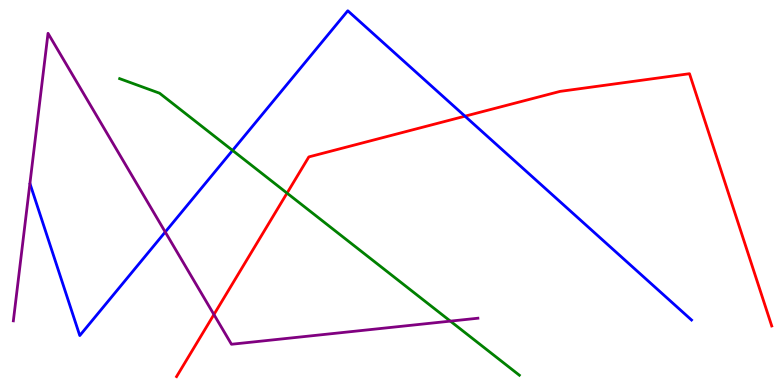[{'lines': ['blue', 'red'], 'intersections': [{'x': 6.0, 'y': 6.98}]}, {'lines': ['green', 'red'], 'intersections': [{'x': 3.7, 'y': 4.98}]}, {'lines': ['purple', 'red'], 'intersections': [{'x': 2.76, 'y': 1.83}]}, {'lines': ['blue', 'green'], 'intersections': [{'x': 3.0, 'y': 6.09}]}, {'lines': ['blue', 'purple'], 'intersections': [{'x': 2.13, 'y': 3.97}]}, {'lines': ['green', 'purple'], 'intersections': [{'x': 5.81, 'y': 1.66}]}]